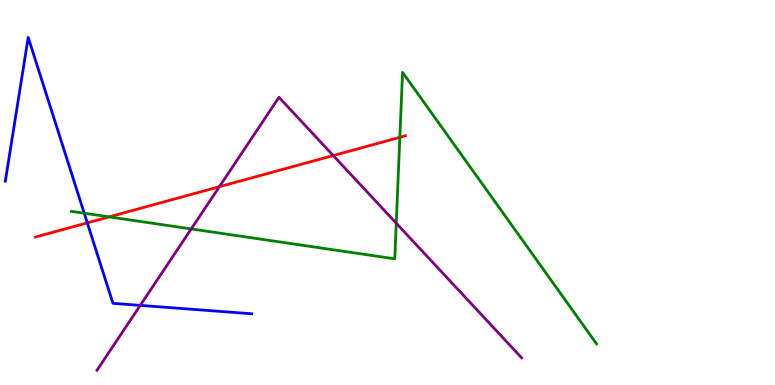[{'lines': ['blue', 'red'], 'intersections': [{'x': 1.13, 'y': 4.21}]}, {'lines': ['green', 'red'], 'intersections': [{'x': 1.41, 'y': 4.37}, {'x': 5.16, 'y': 6.43}]}, {'lines': ['purple', 'red'], 'intersections': [{'x': 2.83, 'y': 5.15}, {'x': 4.3, 'y': 5.96}]}, {'lines': ['blue', 'green'], 'intersections': [{'x': 1.09, 'y': 4.46}]}, {'lines': ['blue', 'purple'], 'intersections': [{'x': 1.81, 'y': 2.07}]}, {'lines': ['green', 'purple'], 'intersections': [{'x': 2.47, 'y': 4.05}, {'x': 5.11, 'y': 4.2}]}]